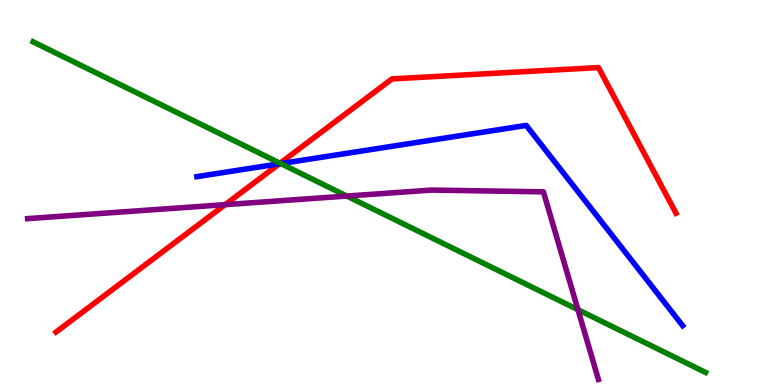[{'lines': ['blue', 'red'], 'intersections': [{'x': 3.6, 'y': 5.74}]}, {'lines': ['green', 'red'], 'intersections': [{'x': 3.61, 'y': 5.76}]}, {'lines': ['purple', 'red'], 'intersections': [{'x': 2.9, 'y': 4.68}]}, {'lines': ['blue', 'green'], 'intersections': [{'x': 3.62, 'y': 5.75}]}, {'lines': ['blue', 'purple'], 'intersections': []}, {'lines': ['green', 'purple'], 'intersections': [{'x': 4.48, 'y': 4.91}, {'x': 7.46, 'y': 1.96}]}]